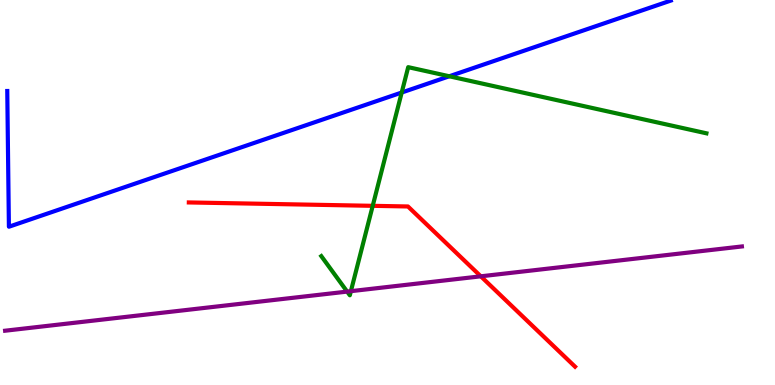[{'lines': ['blue', 'red'], 'intersections': []}, {'lines': ['green', 'red'], 'intersections': [{'x': 4.81, 'y': 4.65}]}, {'lines': ['purple', 'red'], 'intersections': [{'x': 6.2, 'y': 2.82}]}, {'lines': ['blue', 'green'], 'intersections': [{'x': 5.18, 'y': 7.6}, {'x': 5.8, 'y': 8.02}]}, {'lines': ['blue', 'purple'], 'intersections': []}, {'lines': ['green', 'purple'], 'intersections': [{'x': 4.48, 'y': 2.43}, {'x': 4.53, 'y': 2.44}]}]